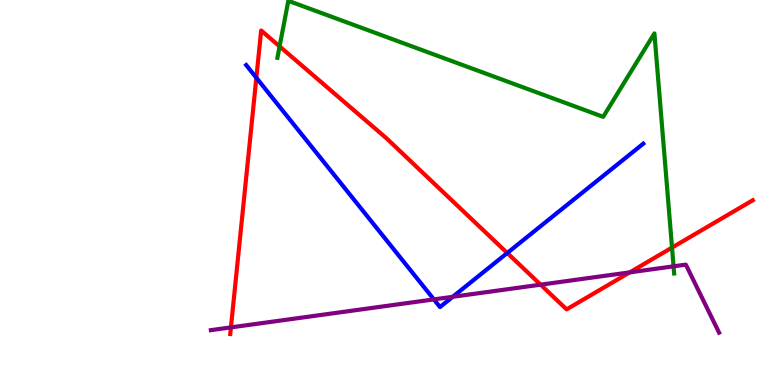[{'lines': ['blue', 'red'], 'intersections': [{'x': 3.31, 'y': 7.98}, {'x': 6.55, 'y': 3.43}]}, {'lines': ['green', 'red'], 'intersections': [{'x': 3.61, 'y': 8.8}, {'x': 8.67, 'y': 3.57}]}, {'lines': ['purple', 'red'], 'intersections': [{'x': 2.98, 'y': 1.5}, {'x': 6.98, 'y': 2.61}, {'x': 8.13, 'y': 2.93}]}, {'lines': ['blue', 'green'], 'intersections': []}, {'lines': ['blue', 'purple'], 'intersections': [{'x': 5.6, 'y': 2.22}, {'x': 5.84, 'y': 2.29}]}, {'lines': ['green', 'purple'], 'intersections': [{'x': 8.69, 'y': 3.08}]}]